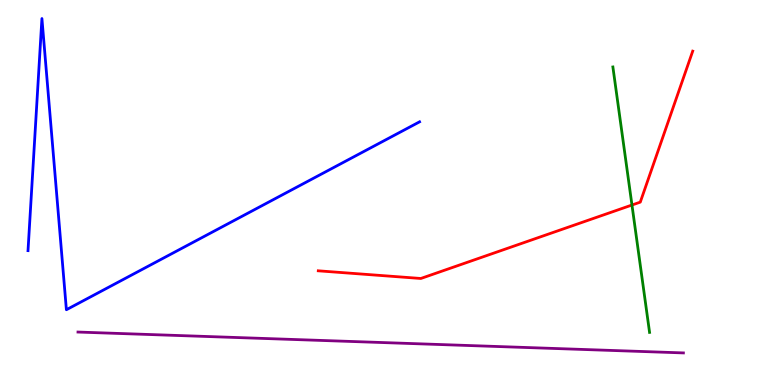[{'lines': ['blue', 'red'], 'intersections': []}, {'lines': ['green', 'red'], 'intersections': [{'x': 8.15, 'y': 4.67}]}, {'lines': ['purple', 'red'], 'intersections': []}, {'lines': ['blue', 'green'], 'intersections': []}, {'lines': ['blue', 'purple'], 'intersections': []}, {'lines': ['green', 'purple'], 'intersections': []}]